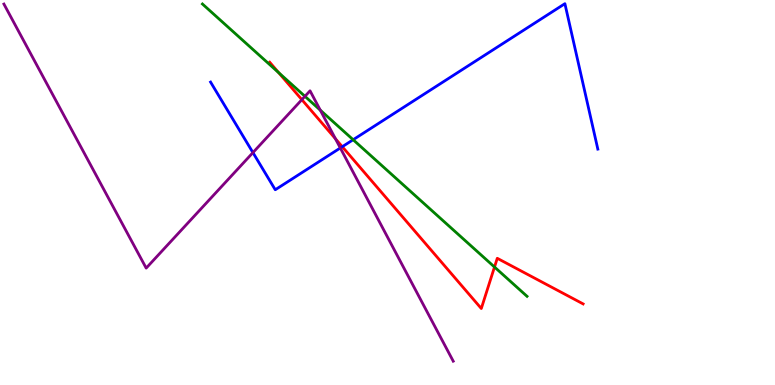[{'lines': ['blue', 'red'], 'intersections': [{'x': 4.42, 'y': 6.19}]}, {'lines': ['green', 'red'], 'intersections': [{'x': 3.6, 'y': 8.11}, {'x': 6.38, 'y': 3.06}]}, {'lines': ['purple', 'red'], 'intersections': [{'x': 3.89, 'y': 7.41}, {'x': 4.33, 'y': 6.4}]}, {'lines': ['blue', 'green'], 'intersections': [{'x': 4.56, 'y': 6.37}]}, {'lines': ['blue', 'purple'], 'intersections': [{'x': 3.26, 'y': 6.04}, {'x': 4.39, 'y': 6.16}]}, {'lines': ['green', 'purple'], 'intersections': [{'x': 3.93, 'y': 7.5}, {'x': 4.13, 'y': 7.14}]}]